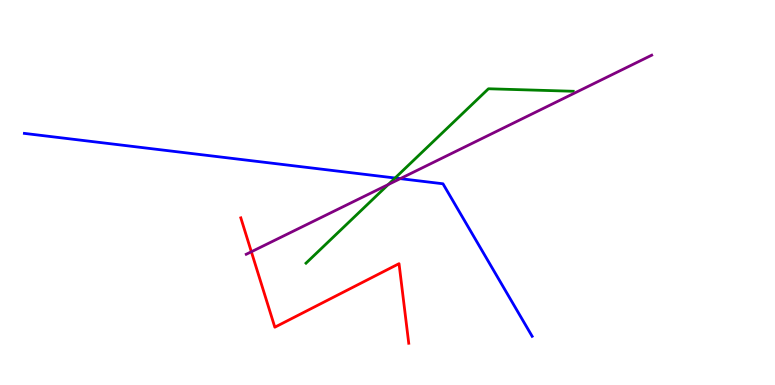[{'lines': ['blue', 'red'], 'intersections': []}, {'lines': ['green', 'red'], 'intersections': []}, {'lines': ['purple', 'red'], 'intersections': [{'x': 3.24, 'y': 3.46}]}, {'lines': ['blue', 'green'], 'intersections': [{'x': 5.1, 'y': 5.38}]}, {'lines': ['blue', 'purple'], 'intersections': [{'x': 5.16, 'y': 5.36}]}, {'lines': ['green', 'purple'], 'intersections': [{'x': 5.01, 'y': 5.21}]}]